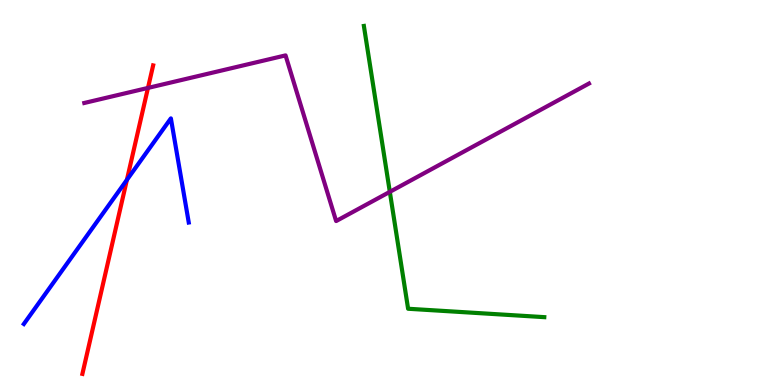[{'lines': ['blue', 'red'], 'intersections': [{'x': 1.64, 'y': 5.33}]}, {'lines': ['green', 'red'], 'intersections': []}, {'lines': ['purple', 'red'], 'intersections': [{'x': 1.91, 'y': 7.72}]}, {'lines': ['blue', 'green'], 'intersections': []}, {'lines': ['blue', 'purple'], 'intersections': []}, {'lines': ['green', 'purple'], 'intersections': [{'x': 5.03, 'y': 5.02}]}]